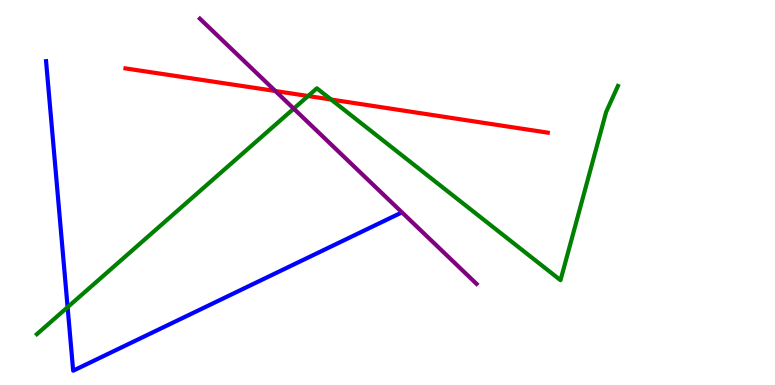[{'lines': ['blue', 'red'], 'intersections': []}, {'lines': ['green', 'red'], 'intersections': [{'x': 3.98, 'y': 7.51}, {'x': 4.27, 'y': 7.41}]}, {'lines': ['purple', 'red'], 'intersections': [{'x': 3.55, 'y': 7.64}]}, {'lines': ['blue', 'green'], 'intersections': [{'x': 0.872, 'y': 2.02}]}, {'lines': ['blue', 'purple'], 'intersections': []}, {'lines': ['green', 'purple'], 'intersections': [{'x': 3.79, 'y': 7.18}]}]